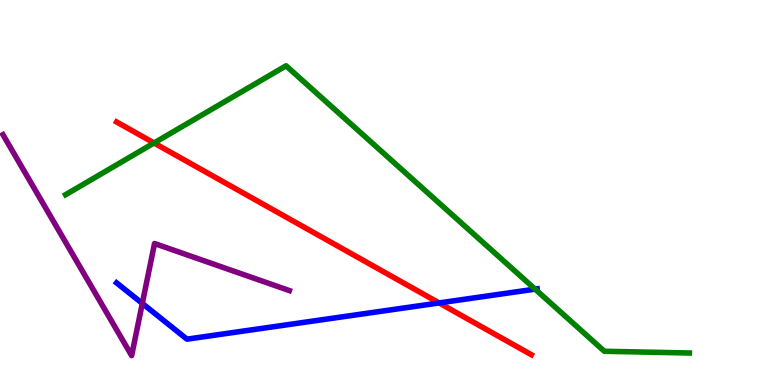[{'lines': ['blue', 'red'], 'intersections': [{'x': 5.67, 'y': 2.13}]}, {'lines': ['green', 'red'], 'intersections': [{'x': 1.99, 'y': 6.29}]}, {'lines': ['purple', 'red'], 'intersections': []}, {'lines': ['blue', 'green'], 'intersections': [{'x': 6.9, 'y': 2.49}]}, {'lines': ['blue', 'purple'], 'intersections': [{'x': 1.84, 'y': 2.12}]}, {'lines': ['green', 'purple'], 'intersections': []}]